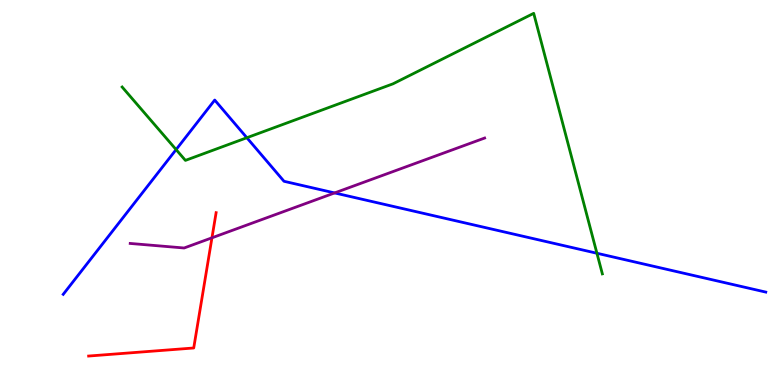[{'lines': ['blue', 'red'], 'intersections': []}, {'lines': ['green', 'red'], 'intersections': []}, {'lines': ['purple', 'red'], 'intersections': [{'x': 2.73, 'y': 3.82}]}, {'lines': ['blue', 'green'], 'intersections': [{'x': 2.27, 'y': 6.11}, {'x': 3.19, 'y': 6.42}, {'x': 7.7, 'y': 3.42}]}, {'lines': ['blue', 'purple'], 'intersections': [{'x': 4.32, 'y': 4.99}]}, {'lines': ['green', 'purple'], 'intersections': []}]